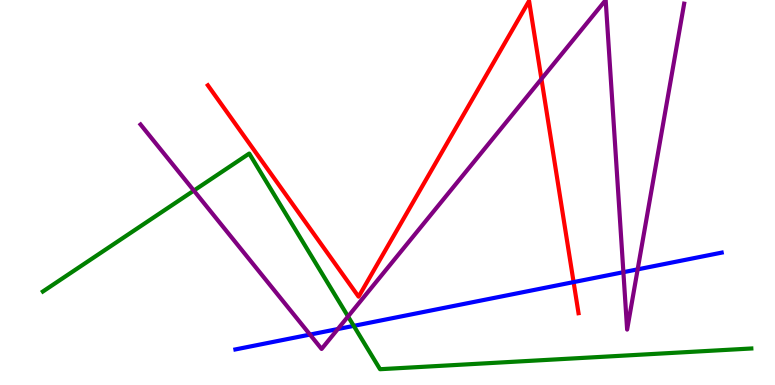[{'lines': ['blue', 'red'], 'intersections': [{'x': 7.4, 'y': 2.67}]}, {'lines': ['green', 'red'], 'intersections': []}, {'lines': ['purple', 'red'], 'intersections': [{'x': 6.99, 'y': 7.95}]}, {'lines': ['blue', 'green'], 'intersections': [{'x': 4.56, 'y': 1.54}]}, {'lines': ['blue', 'purple'], 'intersections': [{'x': 4.0, 'y': 1.31}, {'x': 4.36, 'y': 1.45}, {'x': 8.04, 'y': 2.93}, {'x': 8.23, 'y': 3.0}]}, {'lines': ['green', 'purple'], 'intersections': [{'x': 2.5, 'y': 5.05}, {'x': 4.49, 'y': 1.78}]}]